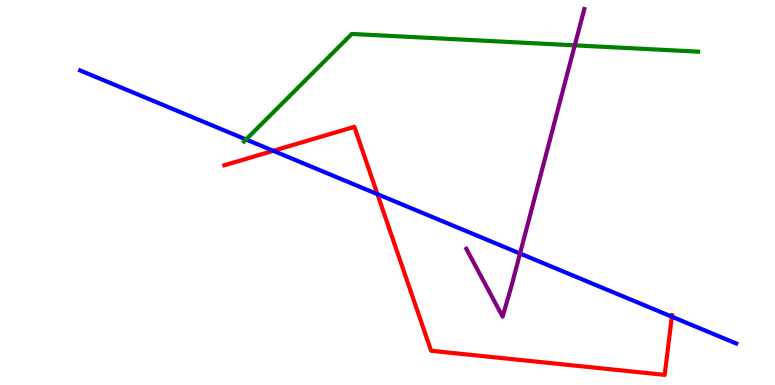[{'lines': ['blue', 'red'], 'intersections': [{'x': 3.53, 'y': 6.08}, {'x': 4.87, 'y': 4.96}, {'x': 8.67, 'y': 1.77}]}, {'lines': ['green', 'red'], 'intersections': []}, {'lines': ['purple', 'red'], 'intersections': []}, {'lines': ['blue', 'green'], 'intersections': [{'x': 3.18, 'y': 6.38}]}, {'lines': ['blue', 'purple'], 'intersections': [{'x': 6.71, 'y': 3.42}]}, {'lines': ['green', 'purple'], 'intersections': [{'x': 7.42, 'y': 8.82}]}]